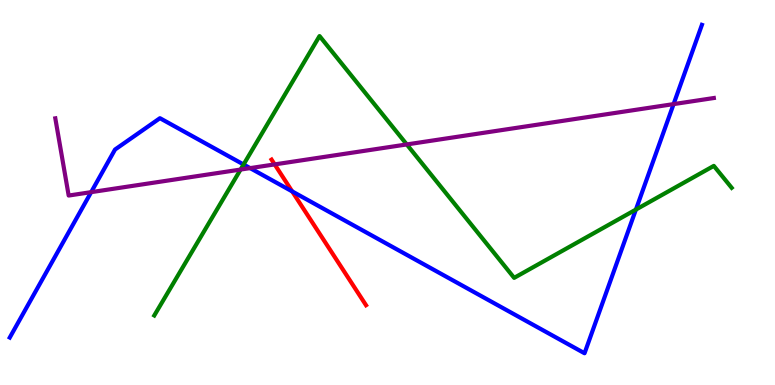[{'lines': ['blue', 'red'], 'intersections': [{'x': 3.77, 'y': 5.03}]}, {'lines': ['green', 'red'], 'intersections': []}, {'lines': ['purple', 'red'], 'intersections': [{'x': 3.54, 'y': 5.73}]}, {'lines': ['blue', 'green'], 'intersections': [{'x': 3.14, 'y': 5.73}, {'x': 8.21, 'y': 4.56}]}, {'lines': ['blue', 'purple'], 'intersections': [{'x': 1.18, 'y': 5.01}, {'x': 3.23, 'y': 5.63}, {'x': 8.69, 'y': 7.3}]}, {'lines': ['green', 'purple'], 'intersections': [{'x': 3.1, 'y': 5.6}, {'x': 5.25, 'y': 6.25}]}]